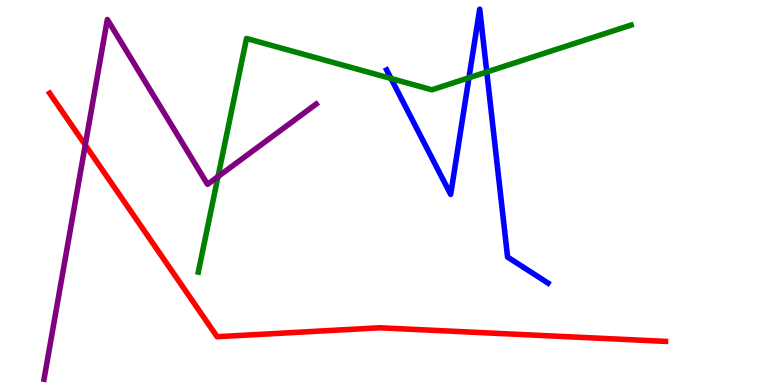[{'lines': ['blue', 'red'], 'intersections': []}, {'lines': ['green', 'red'], 'intersections': []}, {'lines': ['purple', 'red'], 'intersections': [{'x': 1.1, 'y': 6.23}]}, {'lines': ['blue', 'green'], 'intersections': [{'x': 5.05, 'y': 7.96}, {'x': 6.05, 'y': 7.98}, {'x': 6.28, 'y': 8.13}]}, {'lines': ['blue', 'purple'], 'intersections': []}, {'lines': ['green', 'purple'], 'intersections': [{'x': 2.81, 'y': 5.41}]}]